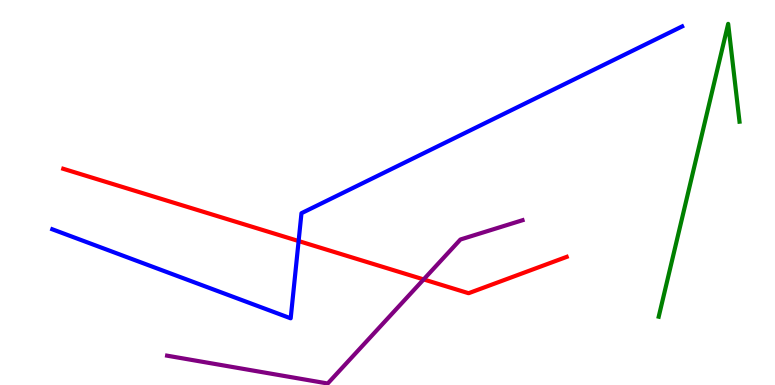[{'lines': ['blue', 'red'], 'intersections': [{'x': 3.85, 'y': 3.74}]}, {'lines': ['green', 'red'], 'intersections': []}, {'lines': ['purple', 'red'], 'intersections': [{'x': 5.47, 'y': 2.74}]}, {'lines': ['blue', 'green'], 'intersections': []}, {'lines': ['blue', 'purple'], 'intersections': []}, {'lines': ['green', 'purple'], 'intersections': []}]